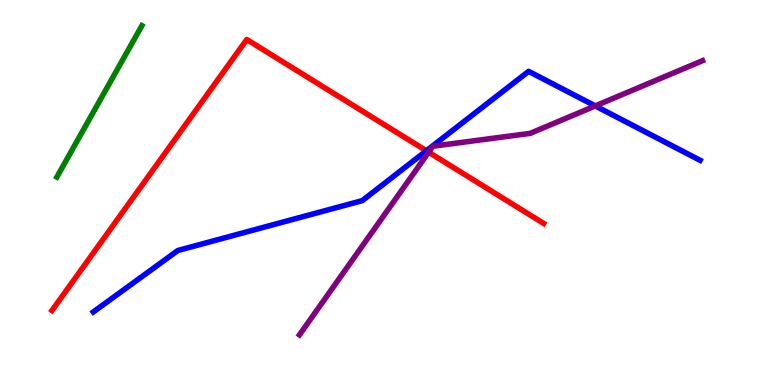[{'lines': ['blue', 'red'], 'intersections': [{'x': 5.5, 'y': 6.08}]}, {'lines': ['green', 'red'], 'intersections': []}, {'lines': ['purple', 'red'], 'intersections': [{'x': 5.53, 'y': 6.05}]}, {'lines': ['blue', 'green'], 'intersections': []}, {'lines': ['blue', 'purple'], 'intersections': [{'x': 7.68, 'y': 7.25}]}, {'lines': ['green', 'purple'], 'intersections': []}]